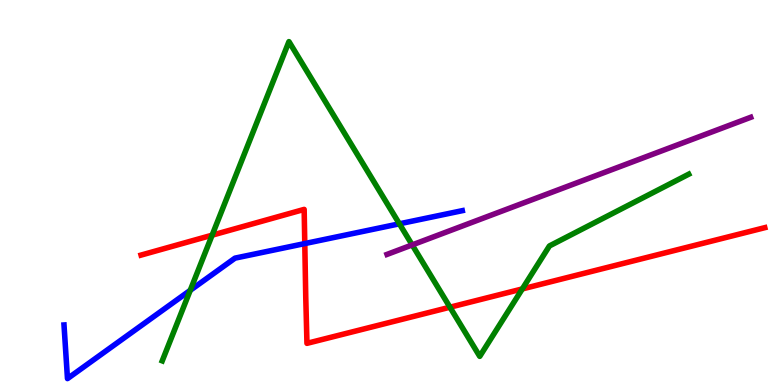[{'lines': ['blue', 'red'], 'intersections': [{'x': 3.93, 'y': 3.67}]}, {'lines': ['green', 'red'], 'intersections': [{'x': 2.74, 'y': 3.89}, {'x': 5.81, 'y': 2.02}, {'x': 6.74, 'y': 2.5}]}, {'lines': ['purple', 'red'], 'intersections': []}, {'lines': ['blue', 'green'], 'intersections': [{'x': 2.45, 'y': 2.46}, {'x': 5.15, 'y': 4.19}]}, {'lines': ['blue', 'purple'], 'intersections': []}, {'lines': ['green', 'purple'], 'intersections': [{'x': 5.32, 'y': 3.64}]}]